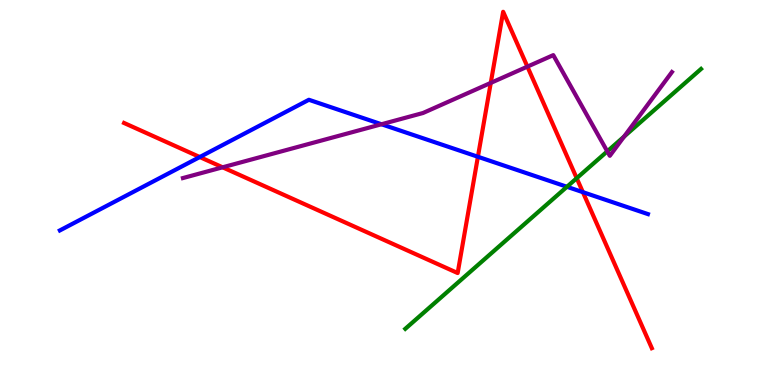[{'lines': ['blue', 'red'], 'intersections': [{'x': 2.58, 'y': 5.92}, {'x': 6.17, 'y': 5.93}, {'x': 7.52, 'y': 5.01}]}, {'lines': ['green', 'red'], 'intersections': [{'x': 7.44, 'y': 5.37}]}, {'lines': ['purple', 'red'], 'intersections': [{'x': 2.87, 'y': 5.65}, {'x': 6.33, 'y': 7.85}, {'x': 6.81, 'y': 8.27}]}, {'lines': ['blue', 'green'], 'intersections': [{'x': 7.32, 'y': 5.15}]}, {'lines': ['blue', 'purple'], 'intersections': [{'x': 4.92, 'y': 6.77}]}, {'lines': ['green', 'purple'], 'intersections': [{'x': 7.84, 'y': 6.07}, {'x': 8.05, 'y': 6.45}]}]